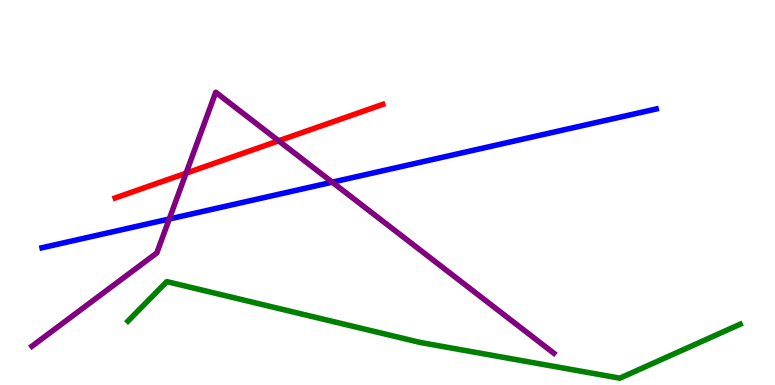[{'lines': ['blue', 'red'], 'intersections': []}, {'lines': ['green', 'red'], 'intersections': []}, {'lines': ['purple', 'red'], 'intersections': [{'x': 2.4, 'y': 5.5}, {'x': 3.6, 'y': 6.34}]}, {'lines': ['blue', 'green'], 'intersections': []}, {'lines': ['blue', 'purple'], 'intersections': [{'x': 2.18, 'y': 4.31}, {'x': 4.29, 'y': 5.27}]}, {'lines': ['green', 'purple'], 'intersections': []}]